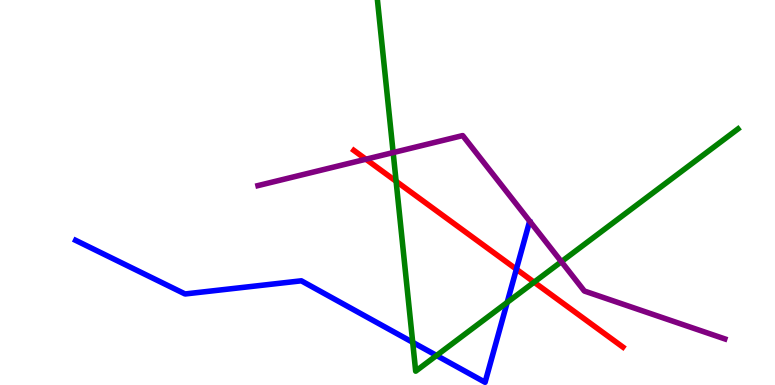[{'lines': ['blue', 'red'], 'intersections': [{'x': 6.66, 'y': 3.01}]}, {'lines': ['green', 'red'], 'intersections': [{'x': 5.11, 'y': 5.29}, {'x': 6.89, 'y': 2.67}]}, {'lines': ['purple', 'red'], 'intersections': [{'x': 4.72, 'y': 5.86}]}, {'lines': ['blue', 'green'], 'intersections': [{'x': 5.33, 'y': 1.11}, {'x': 5.63, 'y': 0.767}, {'x': 6.54, 'y': 2.15}]}, {'lines': ['blue', 'purple'], 'intersections': []}, {'lines': ['green', 'purple'], 'intersections': [{'x': 5.07, 'y': 6.04}, {'x': 7.24, 'y': 3.2}]}]